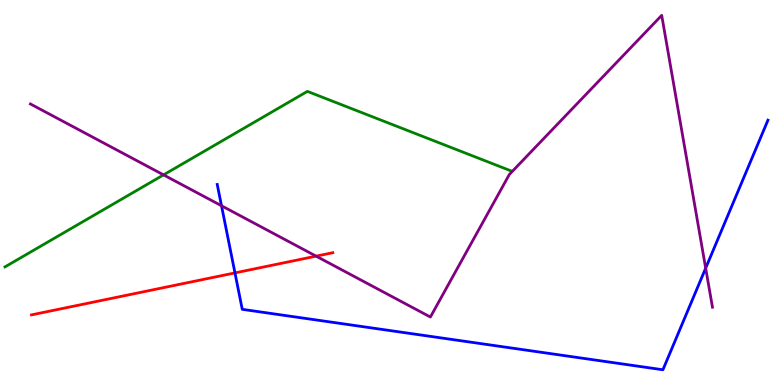[{'lines': ['blue', 'red'], 'intersections': [{'x': 3.03, 'y': 2.91}]}, {'lines': ['green', 'red'], 'intersections': []}, {'lines': ['purple', 'red'], 'intersections': [{'x': 4.08, 'y': 3.35}]}, {'lines': ['blue', 'green'], 'intersections': []}, {'lines': ['blue', 'purple'], 'intersections': [{'x': 2.86, 'y': 4.66}, {'x': 9.11, 'y': 3.03}]}, {'lines': ['green', 'purple'], 'intersections': [{'x': 2.11, 'y': 5.46}]}]